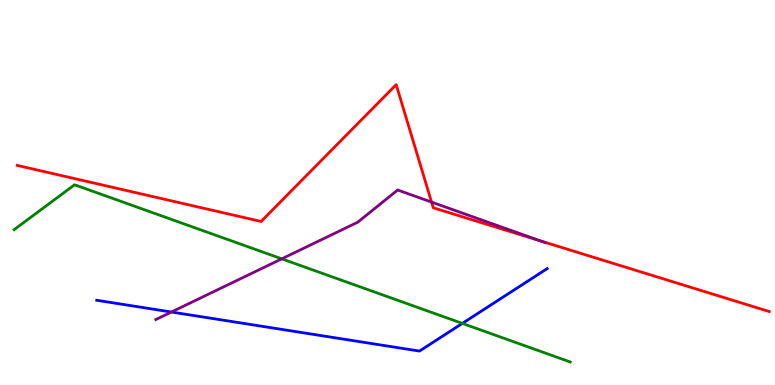[{'lines': ['blue', 'red'], 'intersections': []}, {'lines': ['green', 'red'], 'intersections': []}, {'lines': ['purple', 'red'], 'intersections': [{'x': 5.57, 'y': 4.75}, {'x': 6.97, 'y': 3.75}]}, {'lines': ['blue', 'green'], 'intersections': [{'x': 5.97, 'y': 1.6}]}, {'lines': ['blue', 'purple'], 'intersections': [{'x': 2.21, 'y': 1.9}]}, {'lines': ['green', 'purple'], 'intersections': [{'x': 3.64, 'y': 3.28}]}]